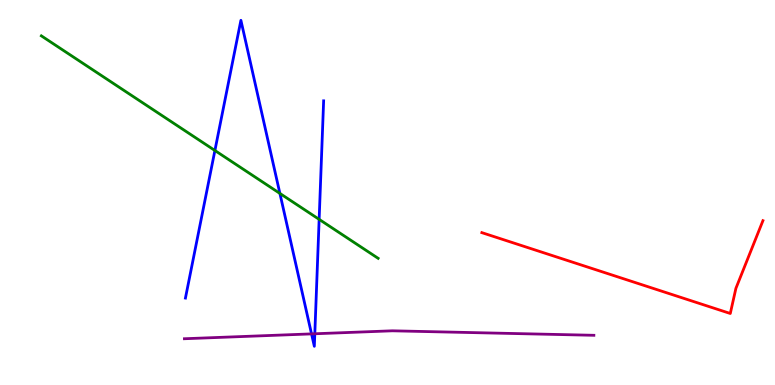[{'lines': ['blue', 'red'], 'intersections': []}, {'lines': ['green', 'red'], 'intersections': []}, {'lines': ['purple', 'red'], 'intersections': []}, {'lines': ['blue', 'green'], 'intersections': [{'x': 2.77, 'y': 6.09}, {'x': 3.61, 'y': 4.98}, {'x': 4.12, 'y': 4.3}]}, {'lines': ['blue', 'purple'], 'intersections': [{'x': 4.02, 'y': 1.33}, {'x': 4.06, 'y': 1.33}]}, {'lines': ['green', 'purple'], 'intersections': []}]